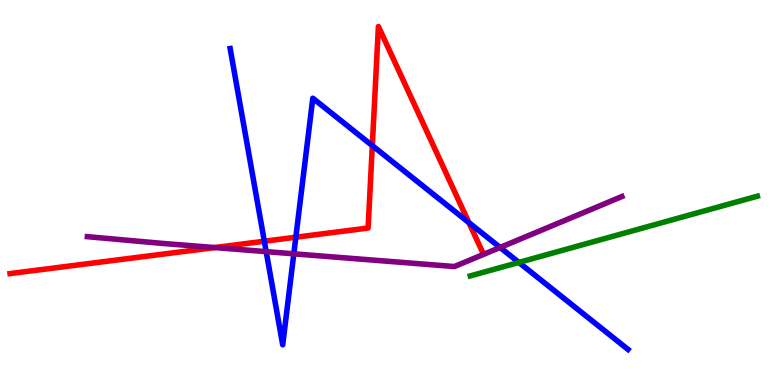[{'lines': ['blue', 'red'], 'intersections': [{'x': 3.41, 'y': 3.73}, {'x': 3.82, 'y': 3.84}, {'x': 4.8, 'y': 6.22}, {'x': 6.05, 'y': 4.22}]}, {'lines': ['green', 'red'], 'intersections': []}, {'lines': ['purple', 'red'], 'intersections': [{'x': 2.77, 'y': 3.57}]}, {'lines': ['blue', 'green'], 'intersections': [{'x': 6.69, 'y': 3.18}]}, {'lines': ['blue', 'purple'], 'intersections': [{'x': 3.43, 'y': 3.46}, {'x': 3.79, 'y': 3.41}, {'x': 6.45, 'y': 3.57}]}, {'lines': ['green', 'purple'], 'intersections': []}]